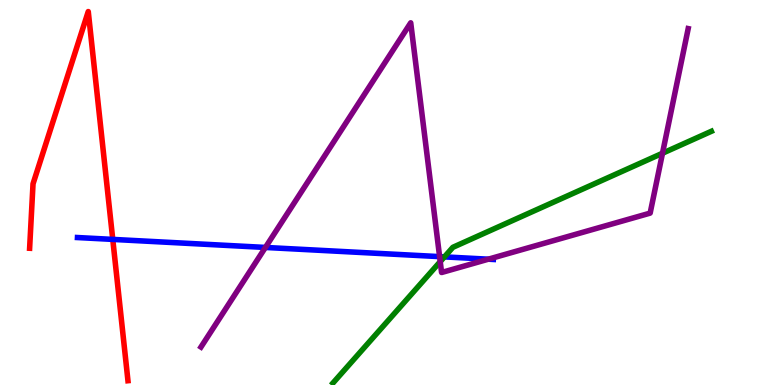[{'lines': ['blue', 'red'], 'intersections': [{'x': 1.46, 'y': 3.78}]}, {'lines': ['green', 'red'], 'intersections': []}, {'lines': ['purple', 'red'], 'intersections': []}, {'lines': ['blue', 'green'], 'intersections': [{'x': 5.73, 'y': 3.33}]}, {'lines': ['blue', 'purple'], 'intersections': [{'x': 3.42, 'y': 3.57}, {'x': 5.67, 'y': 3.33}, {'x': 6.3, 'y': 3.27}]}, {'lines': ['green', 'purple'], 'intersections': [{'x': 5.68, 'y': 3.2}, {'x': 8.55, 'y': 6.02}]}]